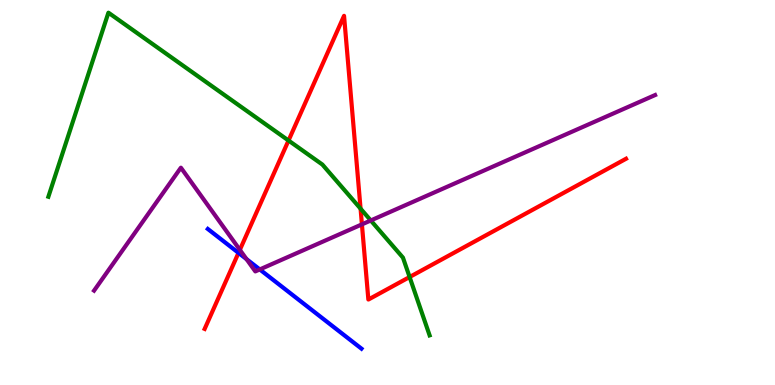[{'lines': ['blue', 'red'], 'intersections': [{'x': 3.08, 'y': 3.43}]}, {'lines': ['green', 'red'], 'intersections': [{'x': 3.72, 'y': 6.35}, {'x': 4.65, 'y': 4.58}, {'x': 5.29, 'y': 2.8}]}, {'lines': ['purple', 'red'], 'intersections': [{'x': 3.09, 'y': 3.51}, {'x': 4.67, 'y': 4.17}]}, {'lines': ['blue', 'green'], 'intersections': []}, {'lines': ['blue', 'purple'], 'intersections': [{'x': 3.18, 'y': 3.27}, {'x': 3.35, 'y': 3.0}]}, {'lines': ['green', 'purple'], 'intersections': [{'x': 4.78, 'y': 4.27}]}]